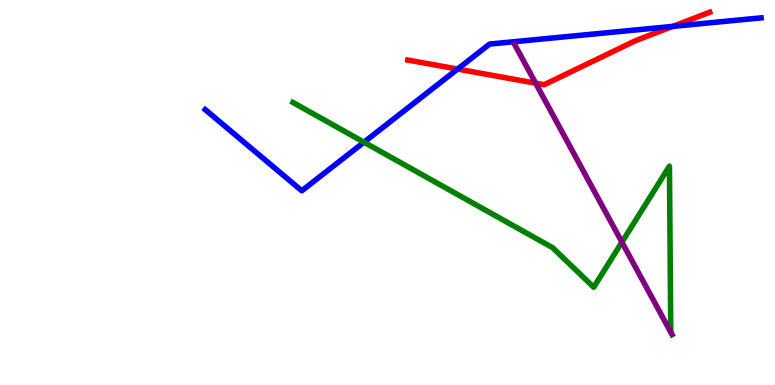[{'lines': ['blue', 'red'], 'intersections': [{'x': 5.9, 'y': 8.21}, {'x': 8.68, 'y': 9.31}]}, {'lines': ['green', 'red'], 'intersections': []}, {'lines': ['purple', 'red'], 'intersections': [{'x': 6.91, 'y': 7.84}]}, {'lines': ['blue', 'green'], 'intersections': [{'x': 4.7, 'y': 6.31}]}, {'lines': ['blue', 'purple'], 'intersections': []}, {'lines': ['green', 'purple'], 'intersections': [{'x': 8.02, 'y': 3.71}]}]